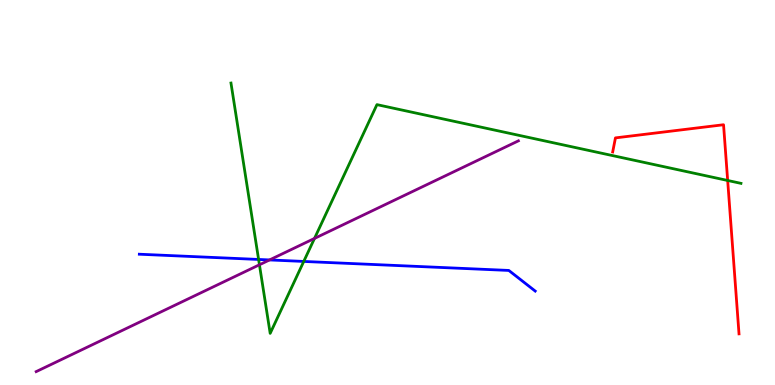[{'lines': ['blue', 'red'], 'intersections': []}, {'lines': ['green', 'red'], 'intersections': [{'x': 9.39, 'y': 5.31}]}, {'lines': ['purple', 'red'], 'intersections': []}, {'lines': ['blue', 'green'], 'intersections': [{'x': 3.34, 'y': 3.26}, {'x': 3.92, 'y': 3.21}]}, {'lines': ['blue', 'purple'], 'intersections': [{'x': 3.48, 'y': 3.25}]}, {'lines': ['green', 'purple'], 'intersections': [{'x': 3.35, 'y': 3.12}, {'x': 4.06, 'y': 3.81}]}]